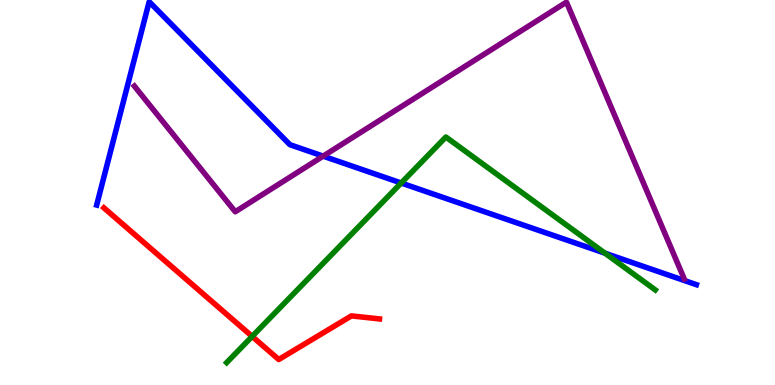[{'lines': ['blue', 'red'], 'intersections': []}, {'lines': ['green', 'red'], 'intersections': [{'x': 3.25, 'y': 1.26}]}, {'lines': ['purple', 'red'], 'intersections': []}, {'lines': ['blue', 'green'], 'intersections': [{'x': 5.18, 'y': 5.25}, {'x': 7.81, 'y': 3.42}]}, {'lines': ['blue', 'purple'], 'intersections': [{'x': 4.17, 'y': 5.94}]}, {'lines': ['green', 'purple'], 'intersections': []}]